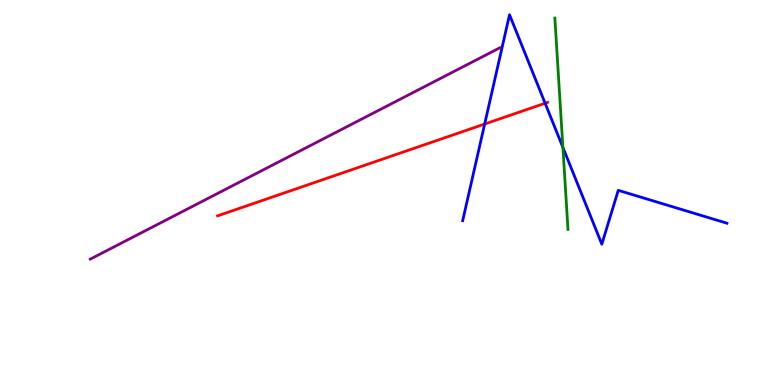[{'lines': ['blue', 'red'], 'intersections': [{'x': 6.25, 'y': 6.78}, {'x': 7.03, 'y': 7.32}]}, {'lines': ['green', 'red'], 'intersections': []}, {'lines': ['purple', 'red'], 'intersections': []}, {'lines': ['blue', 'green'], 'intersections': [{'x': 7.26, 'y': 6.17}]}, {'lines': ['blue', 'purple'], 'intersections': []}, {'lines': ['green', 'purple'], 'intersections': []}]